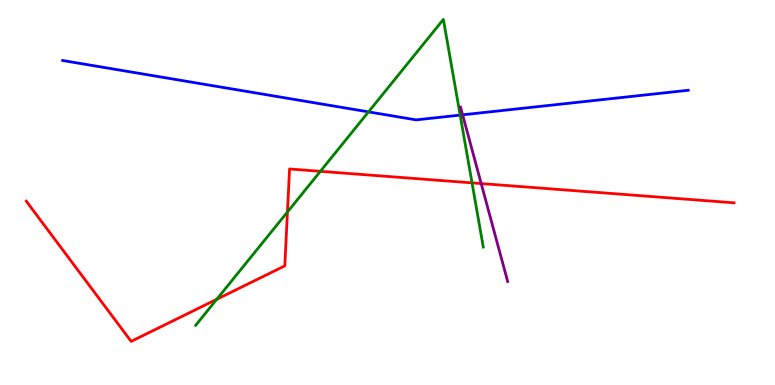[{'lines': ['blue', 'red'], 'intersections': []}, {'lines': ['green', 'red'], 'intersections': [{'x': 2.8, 'y': 2.23}, {'x': 3.71, 'y': 4.49}, {'x': 4.13, 'y': 5.55}, {'x': 6.09, 'y': 5.25}]}, {'lines': ['purple', 'red'], 'intersections': [{'x': 6.21, 'y': 5.23}]}, {'lines': ['blue', 'green'], 'intersections': [{'x': 4.75, 'y': 7.09}, {'x': 5.94, 'y': 7.01}]}, {'lines': ['blue', 'purple'], 'intersections': [{'x': 5.97, 'y': 7.02}]}, {'lines': ['green', 'purple'], 'intersections': []}]